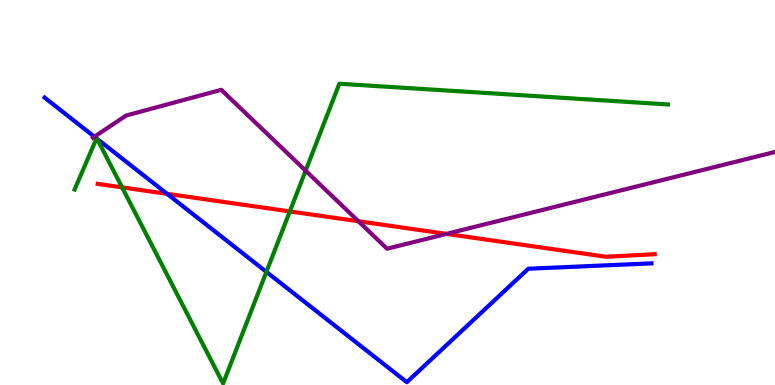[{'lines': ['blue', 'red'], 'intersections': [{'x': 2.16, 'y': 4.97}]}, {'lines': ['green', 'red'], 'intersections': [{'x': 1.58, 'y': 5.13}, {'x': 3.74, 'y': 4.51}]}, {'lines': ['purple', 'red'], 'intersections': [{'x': 4.62, 'y': 4.25}, {'x': 5.76, 'y': 3.92}]}, {'lines': ['blue', 'green'], 'intersections': [{'x': 1.25, 'y': 6.41}, {'x': 1.25, 'y': 6.39}, {'x': 3.44, 'y': 2.94}]}, {'lines': ['blue', 'purple'], 'intersections': [{'x': 1.22, 'y': 6.45}]}, {'lines': ['green', 'purple'], 'intersections': [{'x': 3.94, 'y': 5.57}]}]